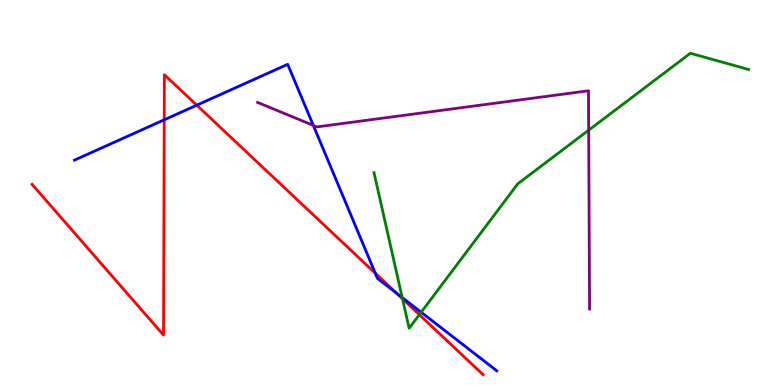[{'lines': ['blue', 'red'], 'intersections': [{'x': 2.12, 'y': 6.89}, {'x': 2.54, 'y': 7.27}, {'x': 4.84, 'y': 2.9}, {'x': 5.11, 'y': 2.39}]}, {'lines': ['green', 'red'], 'intersections': [{'x': 5.19, 'y': 2.24}, {'x': 5.41, 'y': 1.83}]}, {'lines': ['purple', 'red'], 'intersections': []}, {'lines': ['blue', 'green'], 'intersections': [{'x': 5.19, 'y': 2.27}, {'x': 5.43, 'y': 1.89}]}, {'lines': ['blue', 'purple'], 'intersections': [{'x': 4.04, 'y': 6.74}]}, {'lines': ['green', 'purple'], 'intersections': [{'x': 7.6, 'y': 6.62}]}]